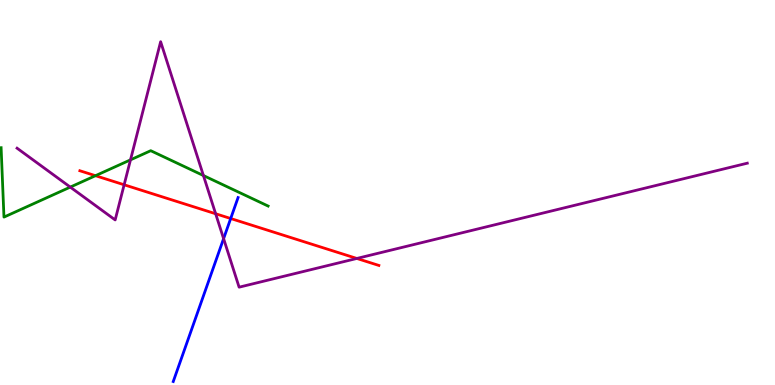[{'lines': ['blue', 'red'], 'intersections': [{'x': 2.98, 'y': 4.32}]}, {'lines': ['green', 'red'], 'intersections': [{'x': 1.23, 'y': 5.44}]}, {'lines': ['purple', 'red'], 'intersections': [{'x': 1.6, 'y': 5.2}, {'x': 2.78, 'y': 4.45}, {'x': 4.6, 'y': 3.29}]}, {'lines': ['blue', 'green'], 'intersections': []}, {'lines': ['blue', 'purple'], 'intersections': [{'x': 2.89, 'y': 3.8}]}, {'lines': ['green', 'purple'], 'intersections': [{'x': 0.907, 'y': 5.14}, {'x': 1.68, 'y': 5.85}, {'x': 2.62, 'y': 5.44}]}]